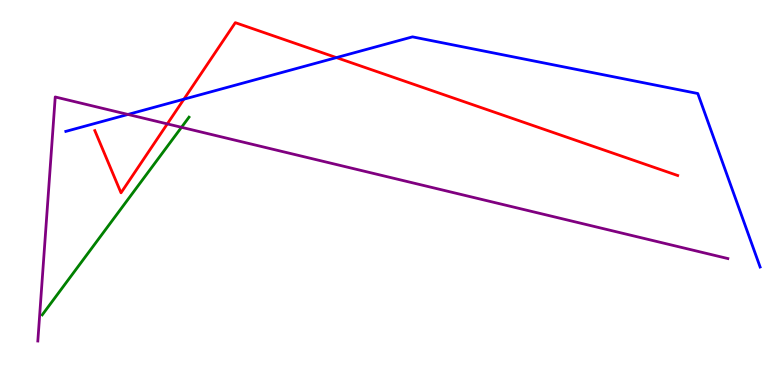[{'lines': ['blue', 'red'], 'intersections': [{'x': 2.37, 'y': 7.42}, {'x': 4.34, 'y': 8.5}]}, {'lines': ['green', 'red'], 'intersections': []}, {'lines': ['purple', 'red'], 'intersections': [{'x': 2.16, 'y': 6.78}]}, {'lines': ['blue', 'green'], 'intersections': []}, {'lines': ['blue', 'purple'], 'intersections': [{'x': 1.65, 'y': 7.03}]}, {'lines': ['green', 'purple'], 'intersections': [{'x': 2.34, 'y': 6.69}]}]